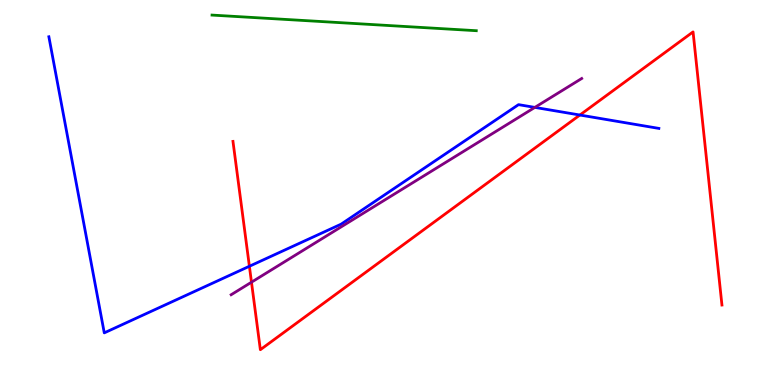[{'lines': ['blue', 'red'], 'intersections': [{'x': 3.22, 'y': 3.08}, {'x': 7.48, 'y': 7.01}]}, {'lines': ['green', 'red'], 'intersections': []}, {'lines': ['purple', 'red'], 'intersections': [{'x': 3.24, 'y': 2.67}]}, {'lines': ['blue', 'green'], 'intersections': []}, {'lines': ['blue', 'purple'], 'intersections': [{'x': 6.9, 'y': 7.21}]}, {'lines': ['green', 'purple'], 'intersections': []}]